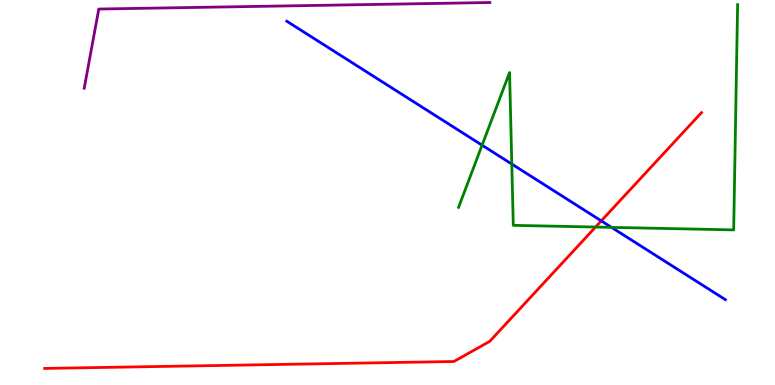[{'lines': ['blue', 'red'], 'intersections': [{'x': 7.76, 'y': 4.26}]}, {'lines': ['green', 'red'], 'intersections': [{'x': 7.68, 'y': 4.1}]}, {'lines': ['purple', 'red'], 'intersections': []}, {'lines': ['blue', 'green'], 'intersections': [{'x': 6.22, 'y': 6.23}, {'x': 6.6, 'y': 5.74}, {'x': 7.89, 'y': 4.09}]}, {'lines': ['blue', 'purple'], 'intersections': []}, {'lines': ['green', 'purple'], 'intersections': []}]